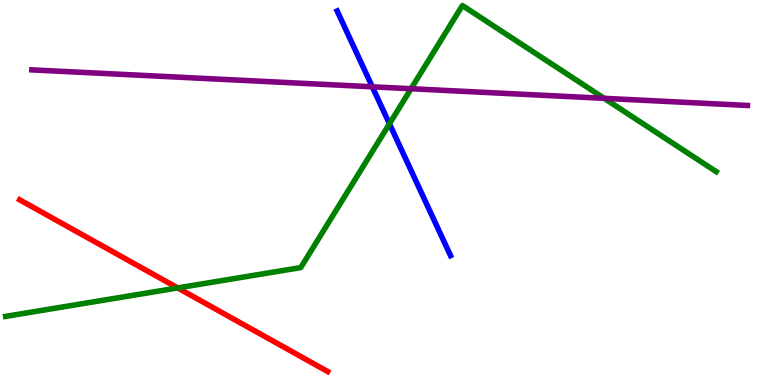[{'lines': ['blue', 'red'], 'intersections': []}, {'lines': ['green', 'red'], 'intersections': [{'x': 2.29, 'y': 2.52}]}, {'lines': ['purple', 'red'], 'intersections': []}, {'lines': ['blue', 'green'], 'intersections': [{'x': 5.03, 'y': 6.78}]}, {'lines': ['blue', 'purple'], 'intersections': [{'x': 4.8, 'y': 7.75}]}, {'lines': ['green', 'purple'], 'intersections': [{'x': 5.3, 'y': 7.7}, {'x': 7.8, 'y': 7.45}]}]